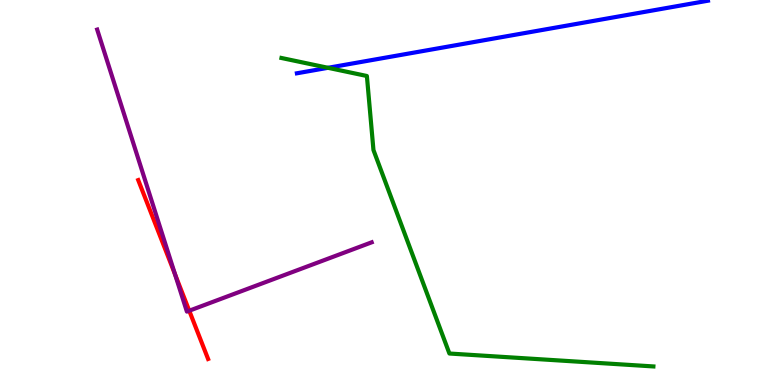[{'lines': ['blue', 'red'], 'intersections': []}, {'lines': ['green', 'red'], 'intersections': []}, {'lines': ['purple', 'red'], 'intersections': [{'x': 2.26, 'y': 2.87}, {'x': 2.44, 'y': 1.93}]}, {'lines': ['blue', 'green'], 'intersections': [{'x': 4.23, 'y': 8.24}]}, {'lines': ['blue', 'purple'], 'intersections': []}, {'lines': ['green', 'purple'], 'intersections': []}]